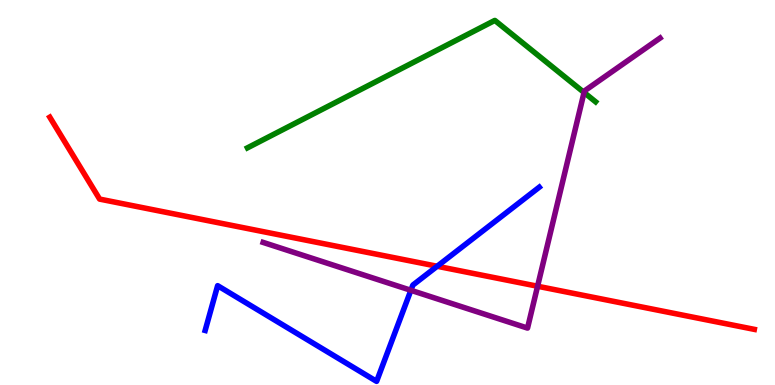[{'lines': ['blue', 'red'], 'intersections': [{'x': 5.64, 'y': 3.08}]}, {'lines': ['green', 'red'], 'intersections': []}, {'lines': ['purple', 'red'], 'intersections': [{'x': 6.94, 'y': 2.57}]}, {'lines': ['blue', 'green'], 'intersections': []}, {'lines': ['blue', 'purple'], 'intersections': [{'x': 5.3, 'y': 2.46}]}, {'lines': ['green', 'purple'], 'intersections': [{'x': 7.54, 'y': 7.6}]}]